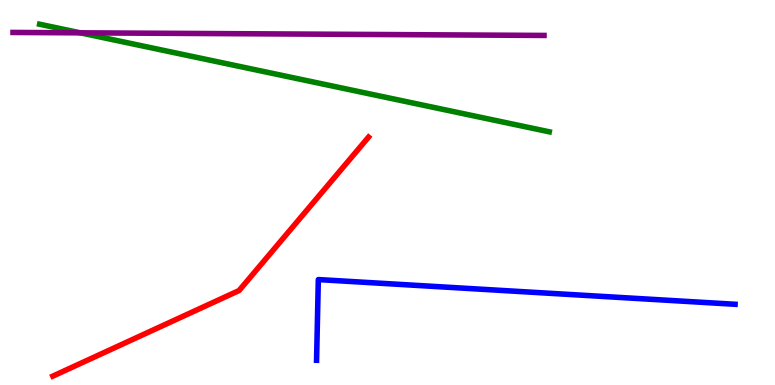[{'lines': ['blue', 'red'], 'intersections': []}, {'lines': ['green', 'red'], 'intersections': []}, {'lines': ['purple', 'red'], 'intersections': []}, {'lines': ['blue', 'green'], 'intersections': []}, {'lines': ['blue', 'purple'], 'intersections': []}, {'lines': ['green', 'purple'], 'intersections': [{'x': 1.04, 'y': 9.15}]}]